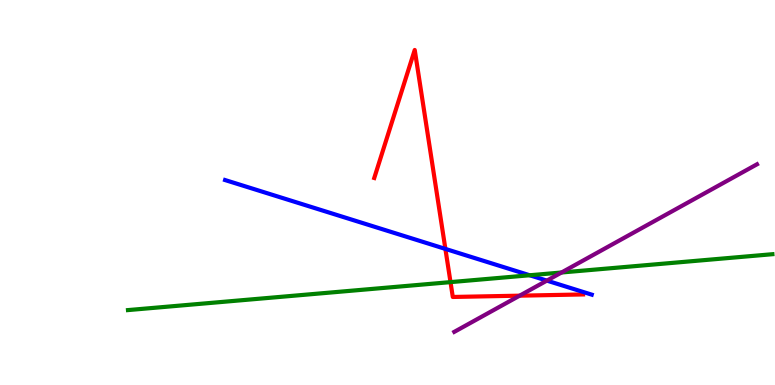[{'lines': ['blue', 'red'], 'intersections': [{'x': 5.75, 'y': 3.53}]}, {'lines': ['green', 'red'], 'intersections': [{'x': 5.81, 'y': 2.67}]}, {'lines': ['purple', 'red'], 'intersections': [{'x': 6.71, 'y': 2.32}]}, {'lines': ['blue', 'green'], 'intersections': [{'x': 6.83, 'y': 2.85}]}, {'lines': ['blue', 'purple'], 'intersections': [{'x': 7.06, 'y': 2.71}]}, {'lines': ['green', 'purple'], 'intersections': [{'x': 7.25, 'y': 2.92}]}]